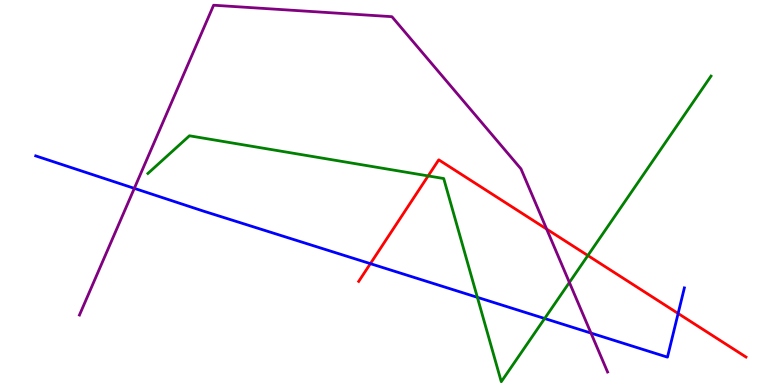[{'lines': ['blue', 'red'], 'intersections': [{'x': 4.78, 'y': 3.15}, {'x': 8.75, 'y': 1.86}]}, {'lines': ['green', 'red'], 'intersections': [{'x': 5.52, 'y': 5.43}, {'x': 7.59, 'y': 3.36}]}, {'lines': ['purple', 'red'], 'intersections': [{'x': 7.05, 'y': 4.05}]}, {'lines': ['blue', 'green'], 'intersections': [{'x': 6.16, 'y': 2.28}, {'x': 7.03, 'y': 1.73}]}, {'lines': ['blue', 'purple'], 'intersections': [{'x': 1.73, 'y': 5.11}, {'x': 7.63, 'y': 1.35}]}, {'lines': ['green', 'purple'], 'intersections': [{'x': 7.35, 'y': 2.66}]}]